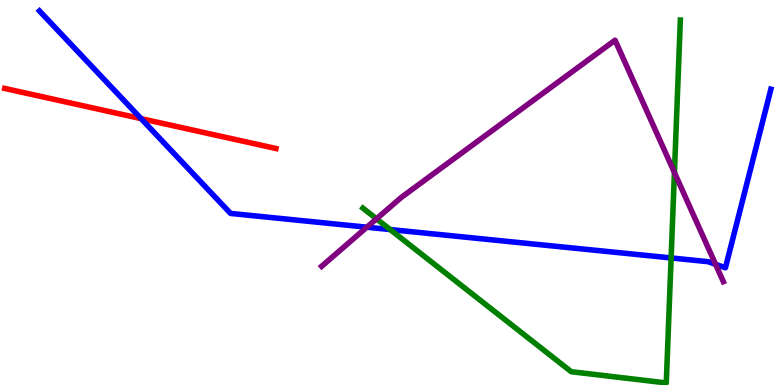[{'lines': ['blue', 'red'], 'intersections': [{'x': 1.82, 'y': 6.92}]}, {'lines': ['green', 'red'], 'intersections': []}, {'lines': ['purple', 'red'], 'intersections': []}, {'lines': ['blue', 'green'], 'intersections': [{'x': 5.03, 'y': 4.04}, {'x': 8.66, 'y': 3.3}]}, {'lines': ['blue', 'purple'], 'intersections': [{'x': 4.73, 'y': 4.1}, {'x': 9.23, 'y': 3.13}]}, {'lines': ['green', 'purple'], 'intersections': [{'x': 4.86, 'y': 4.32}, {'x': 8.7, 'y': 5.52}]}]